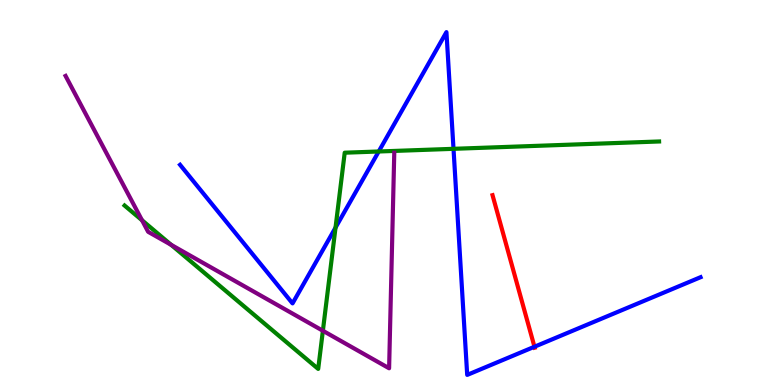[{'lines': ['blue', 'red'], 'intersections': [{'x': 6.9, 'y': 0.994}]}, {'lines': ['green', 'red'], 'intersections': []}, {'lines': ['purple', 'red'], 'intersections': []}, {'lines': ['blue', 'green'], 'intersections': [{'x': 4.33, 'y': 4.09}, {'x': 4.89, 'y': 6.07}, {'x': 5.85, 'y': 6.13}]}, {'lines': ['blue', 'purple'], 'intersections': []}, {'lines': ['green', 'purple'], 'intersections': [{'x': 1.83, 'y': 4.28}, {'x': 2.21, 'y': 3.64}, {'x': 4.17, 'y': 1.41}]}]